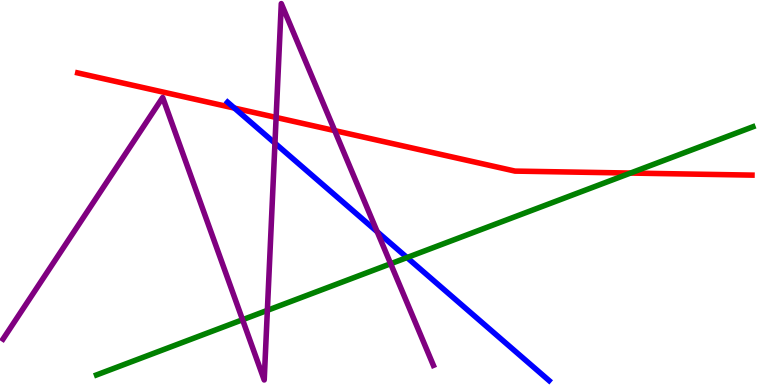[{'lines': ['blue', 'red'], 'intersections': [{'x': 3.02, 'y': 7.19}]}, {'lines': ['green', 'red'], 'intersections': [{'x': 8.14, 'y': 5.51}]}, {'lines': ['purple', 'red'], 'intersections': [{'x': 3.56, 'y': 6.95}, {'x': 4.32, 'y': 6.61}]}, {'lines': ['blue', 'green'], 'intersections': [{'x': 5.25, 'y': 3.31}]}, {'lines': ['blue', 'purple'], 'intersections': [{'x': 3.55, 'y': 6.28}, {'x': 4.87, 'y': 3.98}]}, {'lines': ['green', 'purple'], 'intersections': [{'x': 3.13, 'y': 1.7}, {'x': 3.45, 'y': 1.94}, {'x': 5.04, 'y': 3.15}]}]